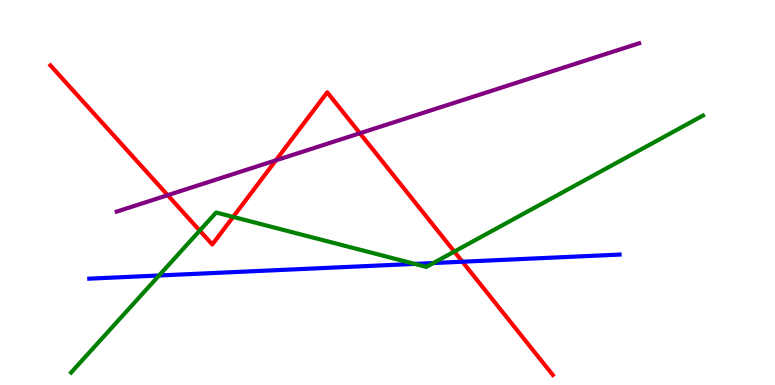[{'lines': ['blue', 'red'], 'intersections': [{'x': 5.97, 'y': 3.2}]}, {'lines': ['green', 'red'], 'intersections': [{'x': 2.58, 'y': 4.01}, {'x': 3.01, 'y': 4.37}, {'x': 5.86, 'y': 3.47}]}, {'lines': ['purple', 'red'], 'intersections': [{'x': 2.16, 'y': 4.93}, {'x': 3.56, 'y': 5.84}, {'x': 4.64, 'y': 6.54}]}, {'lines': ['blue', 'green'], 'intersections': [{'x': 2.05, 'y': 2.84}, {'x': 5.35, 'y': 3.15}, {'x': 5.59, 'y': 3.17}]}, {'lines': ['blue', 'purple'], 'intersections': []}, {'lines': ['green', 'purple'], 'intersections': []}]